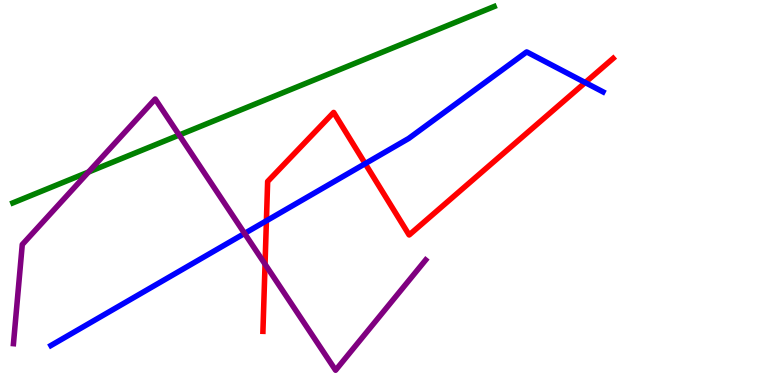[{'lines': ['blue', 'red'], 'intersections': [{'x': 3.44, 'y': 4.26}, {'x': 4.71, 'y': 5.75}, {'x': 7.55, 'y': 7.86}]}, {'lines': ['green', 'red'], 'intersections': []}, {'lines': ['purple', 'red'], 'intersections': [{'x': 3.42, 'y': 3.14}]}, {'lines': ['blue', 'green'], 'intersections': []}, {'lines': ['blue', 'purple'], 'intersections': [{'x': 3.16, 'y': 3.94}]}, {'lines': ['green', 'purple'], 'intersections': [{'x': 1.14, 'y': 5.53}, {'x': 2.31, 'y': 6.49}]}]